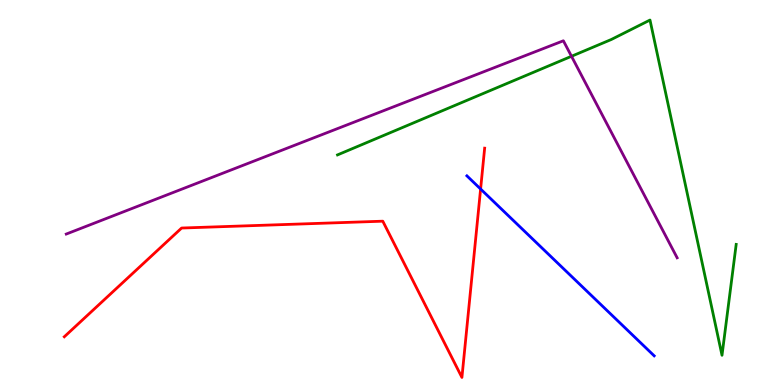[{'lines': ['blue', 'red'], 'intersections': [{'x': 6.2, 'y': 5.09}]}, {'lines': ['green', 'red'], 'intersections': []}, {'lines': ['purple', 'red'], 'intersections': []}, {'lines': ['blue', 'green'], 'intersections': []}, {'lines': ['blue', 'purple'], 'intersections': []}, {'lines': ['green', 'purple'], 'intersections': [{'x': 7.37, 'y': 8.54}]}]